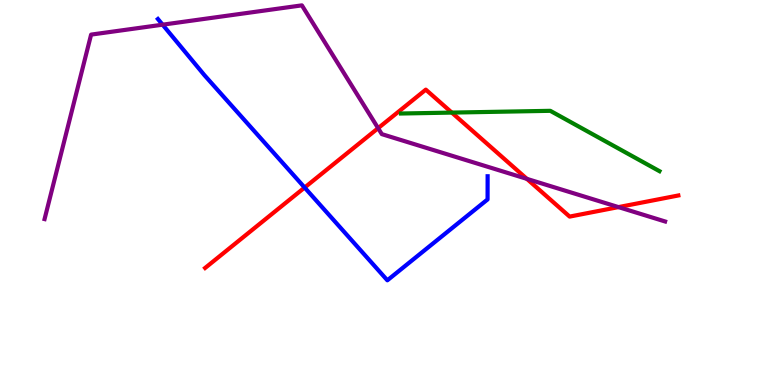[{'lines': ['blue', 'red'], 'intersections': [{'x': 3.93, 'y': 5.13}]}, {'lines': ['green', 'red'], 'intersections': [{'x': 5.83, 'y': 7.08}]}, {'lines': ['purple', 'red'], 'intersections': [{'x': 4.88, 'y': 6.67}, {'x': 6.8, 'y': 5.35}, {'x': 7.98, 'y': 4.62}]}, {'lines': ['blue', 'green'], 'intersections': []}, {'lines': ['blue', 'purple'], 'intersections': [{'x': 2.1, 'y': 9.36}]}, {'lines': ['green', 'purple'], 'intersections': []}]